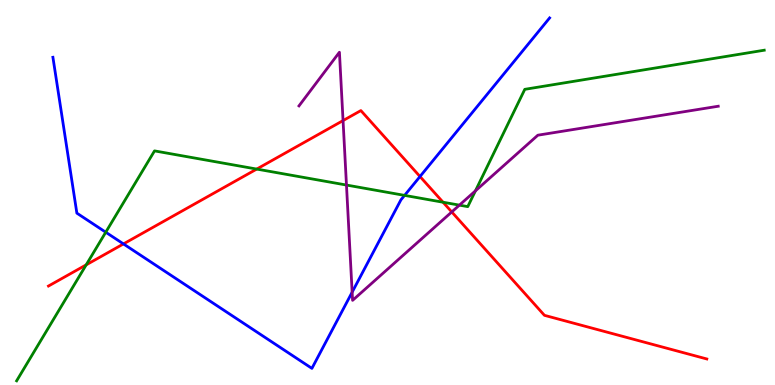[{'lines': ['blue', 'red'], 'intersections': [{'x': 1.59, 'y': 3.66}, {'x': 5.42, 'y': 5.41}]}, {'lines': ['green', 'red'], 'intersections': [{'x': 1.11, 'y': 3.12}, {'x': 3.31, 'y': 5.61}, {'x': 5.72, 'y': 4.75}]}, {'lines': ['purple', 'red'], 'intersections': [{'x': 4.43, 'y': 6.87}, {'x': 5.83, 'y': 4.49}]}, {'lines': ['blue', 'green'], 'intersections': [{'x': 1.36, 'y': 3.97}, {'x': 5.22, 'y': 4.93}]}, {'lines': ['blue', 'purple'], 'intersections': [{'x': 4.54, 'y': 2.41}]}, {'lines': ['green', 'purple'], 'intersections': [{'x': 4.47, 'y': 5.19}, {'x': 5.93, 'y': 4.67}, {'x': 6.13, 'y': 5.04}]}]